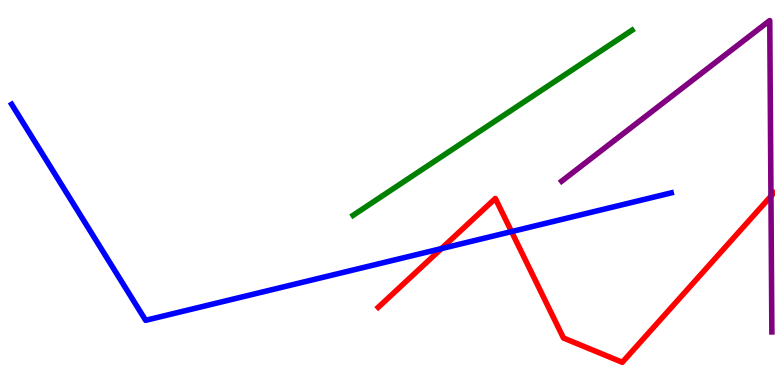[{'lines': ['blue', 'red'], 'intersections': [{'x': 5.7, 'y': 3.54}, {'x': 6.6, 'y': 3.98}]}, {'lines': ['green', 'red'], 'intersections': []}, {'lines': ['purple', 'red'], 'intersections': [{'x': 9.95, 'y': 4.91}]}, {'lines': ['blue', 'green'], 'intersections': []}, {'lines': ['blue', 'purple'], 'intersections': []}, {'lines': ['green', 'purple'], 'intersections': []}]